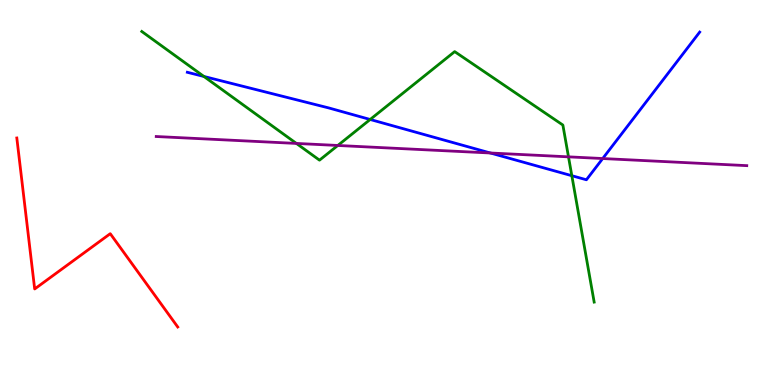[{'lines': ['blue', 'red'], 'intersections': []}, {'lines': ['green', 'red'], 'intersections': []}, {'lines': ['purple', 'red'], 'intersections': []}, {'lines': ['blue', 'green'], 'intersections': [{'x': 2.63, 'y': 8.01}, {'x': 4.78, 'y': 6.9}, {'x': 7.38, 'y': 5.44}]}, {'lines': ['blue', 'purple'], 'intersections': [{'x': 6.33, 'y': 6.03}, {'x': 7.78, 'y': 5.88}]}, {'lines': ['green', 'purple'], 'intersections': [{'x': 3.82, 'y': 6.27}, {'x': 4.36, 'y': 6.22}, {'x': 7.34, 'y': 5.93}]}]